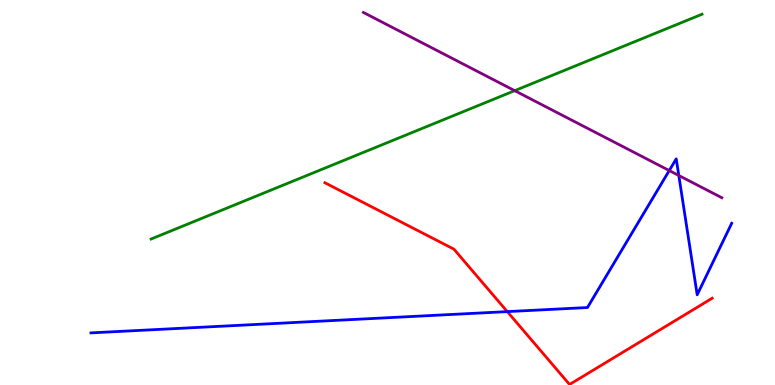[{'lines': ['blue', 'red'], 'intersections': [{'x': 6.55, 'y': 1.91}]}, {'lines': ['green', 'red'], 'intersections': []}, {'lines': ['purple', 'red'], 'intersections': []}, {'lines': ['blue', 'green'], 'intersections': []}, {'lines': ['blue', 'purple'], 'intersections': [{'x': 8.64, 'y': 5.57}, {'x': 8.76, 'y': 5.44}]}, {'lines': ['green', 'purple'], 'intersections': [{'x': 6.64, 'y': 7.65}]}]